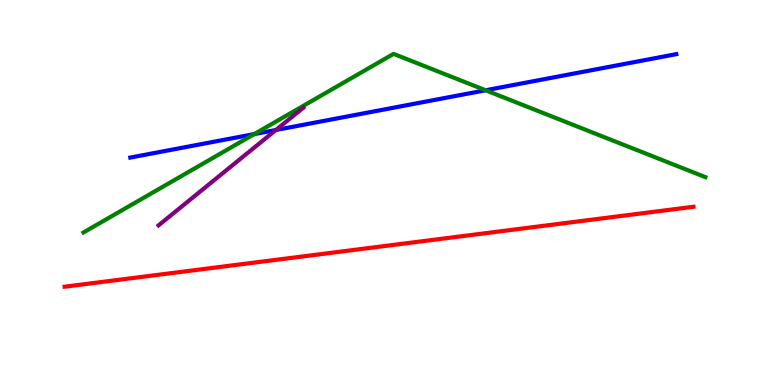[{'lines': ['blue', 'red'], 'intersections': []}, {'lines': ['green', 'red'], 'intersections': []}, {'lines': ['purple', 'red'], 'intersections': []}, {'lines': ['blue', 'green'], 'intersections': [{'x': 3.28, 'y': 6.52}, {'x': 6.27, 'y': 7.66}]}, {'lines': ['blue', 'purple'], 'intersections': [{'x': 3.56, 'y': 6.62}]}, {'lines': ['green', 'purple'], 'intersections': []}]